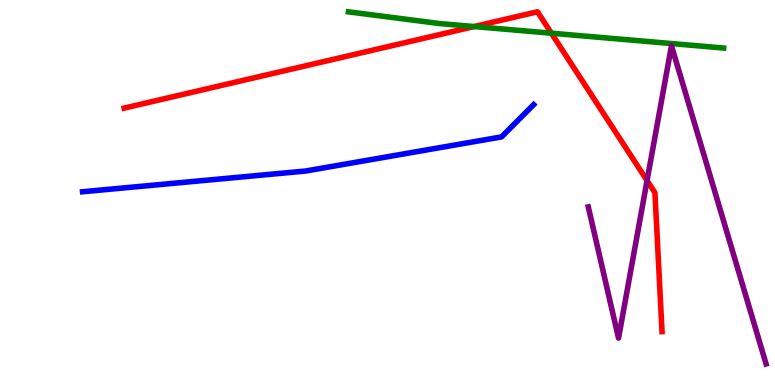[{'lines': ['blue', 'red'], 'intersections': []}, {'lines': ['green', 'red'], 'intersections': [{'x': 6.12, 'y': 9.31}, {'x': 7.11, 'y': 9.14}]}, {'lines': ['purple', 'red'], 'intersections': [{'x': 8.35, 'y': 5.31}]}, {'lines': ['blue', 'green'], 'intersections': []}, {'lines': ['blue', 'purple'], 'intersections': []}, {'lines': ['green', 'purple'], 'intersections': []}]